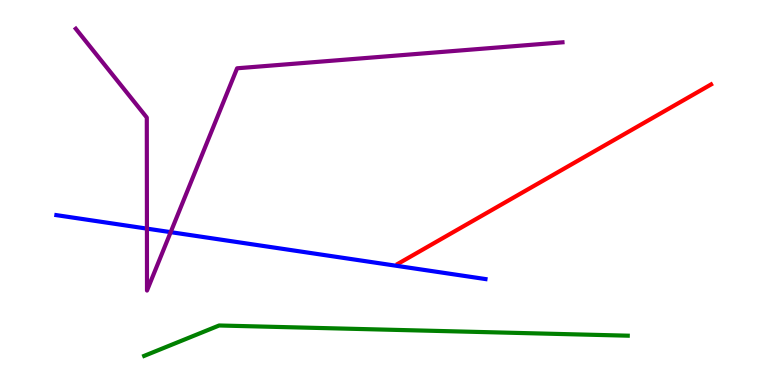[{'lines': ['blue', 'red'], 'intersections': []}, {'lines': ['green', 'red'], 'intersections': []}, {'lines': ['purple', 'red'], 'intersections': []}, {'lines': ['blue', 'green'], 'intersections': []}, {'lines': ['blue', 'purple'], 'intersections': [{'x': 1.9, 'y': 4.06}, {'x': 2.2, 'y': 3.97}]}, {'lines': ['green', 'purple'], 'intersections': []}]